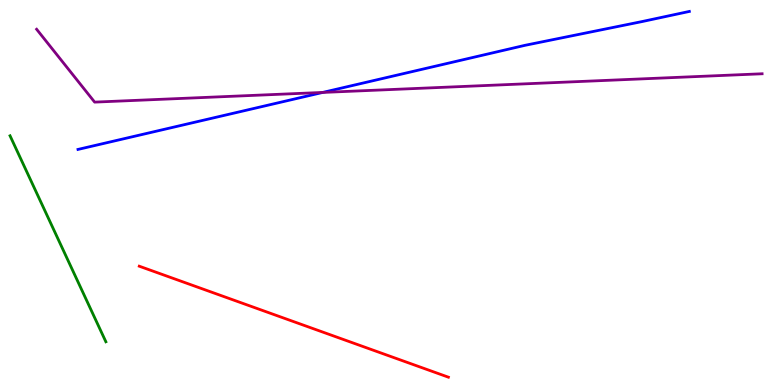[{'lines': ['blue', 'red'], 'intersections': []}, {'lines': ['green', 'red'], 'intersections': []}, {'lines': ['purple', 'red'], 'intersections': []}, {'lines': ['blue', 'green'], 'intersections': []}, {'lines': ['blue', 'purple'], 'intersections': [{'x': 4.16, 'y': 7.6}]}, {'lines': ['green', 'purple'], 'intersections': []}]